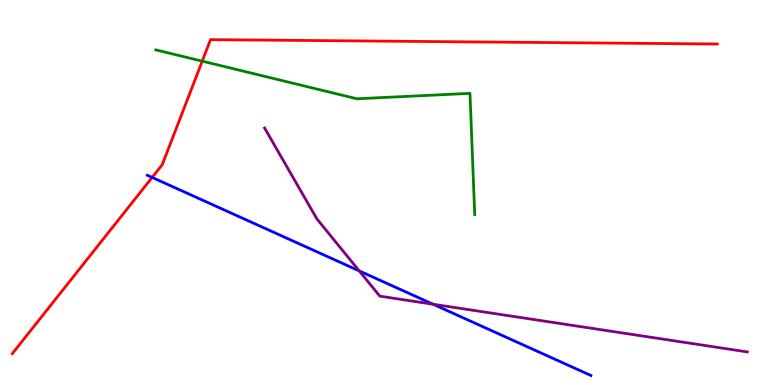[{'lines': ['blue', 'red'], 'intersections': [{'x': 1.96, 'y': 5.39}]}, {'lines': ['green', 'red'], 'intersections': [{'x': 2.61, 'y': 8.41}]}, {'lines': ['purple', 'red'], 'intersections': []}, {'lines': ['blue', 'green'], 'intersections': []}, {'lines': ['blue', 'purple'], 'intersections': [{'x': 4.64, 'y': 2.96}, {'x': 5.59, 'y': 2.1}]}, {'lines': ['green', 'purple'], 'intersections': []}]